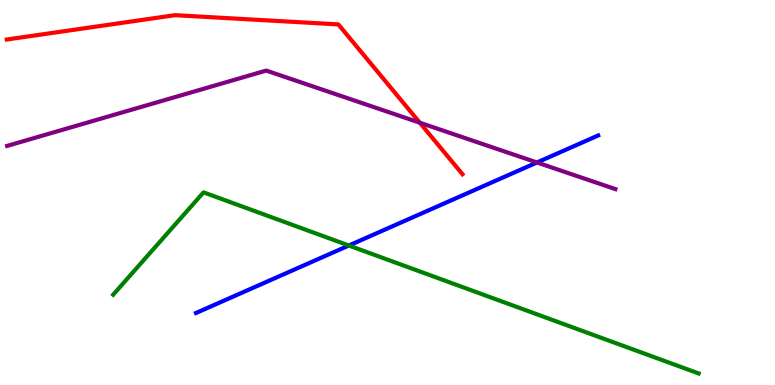[{'lines': ['blue', 'red'], 'intersections': []}, {'lines': ['green', 'red'], 'intersections': []}, {'lines': ['purple', 'red'], 'intersections': [{'x': 5.42, 'y': 6.81}]}, {'lines': ['blue', 'green'], 'intersections': [{'x': 4.5, 'y': 3.62}]}, {'lines': ['blue', 'purple'], 'intersections': [{'x': 6.93, 'y': 5.78}]}, {'lines': ['green', 'purple'], 'intersections': []}]